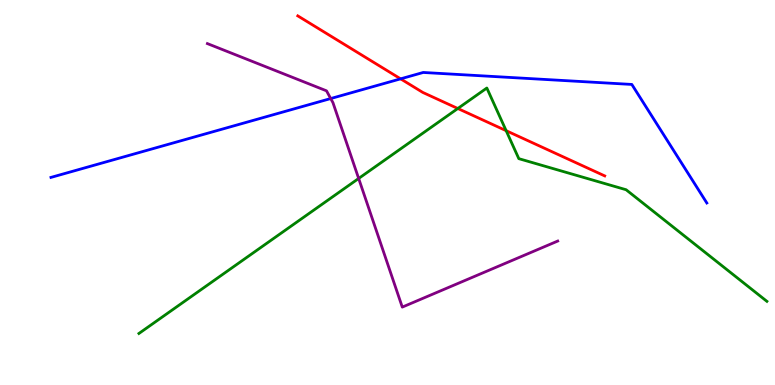[{'lines': ['blue', 'red'], 'intersections': [{'x': 5.17, 'y': 7.95}]}, {'lines': ['green', 'red'], 'intersections': [{'x': 5.91, 'y': 7.18}, {'x': 6.53, 'y': 6.61}]}, {'lines': ['purple', 'red'], 'intersections': []}, {'lines': ['blue', 'green'], 'intersections': []}, {'lines': ['blue', 'purple'], 'intersections': [{'x': 4.27, 'y': 7.44}]}, {'lines': ['green', 'purple'], 'intersections': [{'x': 4.63, 'y': 5.36}]}]